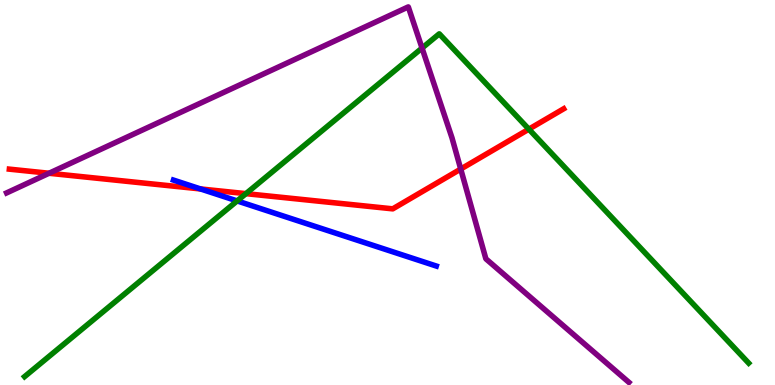[{'lines': ['blue', 'red'], 'intersections': [{'x': 2.59, 'y': 5.09}]}, {'lines': ['green', 'red'], 'intersections': [{'x': 3.17, 'y': 4.97}, {'x': 6.82, 'y': 6.64}]}, {'lines': ['purple', 'red'], 'intersections': [{'x': 0.633, 'y': 5.5}, {'x': 5.94, 'y': 5.61}]}, {'lines': ['blue', 'green'], 'intersections': [{'x': 3.06, 'y': 4.78}]}, {'lines': ['blue', 'purple'], 'intersections': []}, {'lines': ['green', 'purple'], 'intersections': [{'x': 5.45, 'y': 8.75}]}]